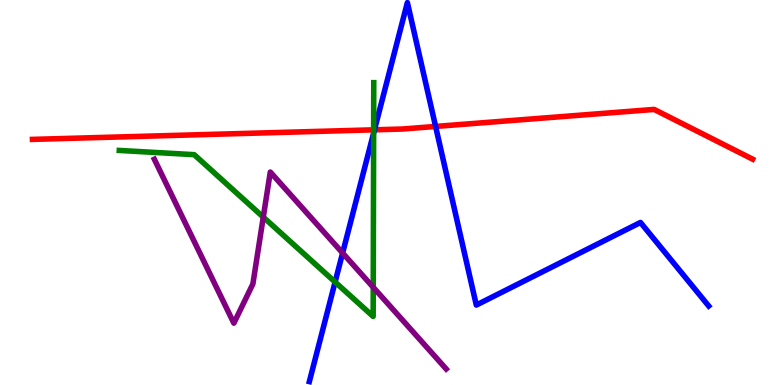[{'lines': ['blue', 'red'], 'intersections': [{'x': 4.83, 'y': 6.63}, {'x': 5.62, 'y': 6.72}]}, {'lines': ['green', 'red'], 'intersections': [{'x': 4.82, 'y': 6.63}]}, {'lines': ['purple', 'red'], 'intersections': []}, {'lines': ['blue', 'green'], 'intersections': [{'x': 4.32, 'y': 2.67}, {'x': 4.82, 'y': 6.54}]}, {'lines': ['blue', 'purple'], 'intersections': [{'x': 4.42, 'y': 3.43}]}, {'lines': ['green', 'purple'], 'intersections': [{'x': 3.4, 'y': 4.36}, {'x': 4.82, 'y': 2.54}]}]